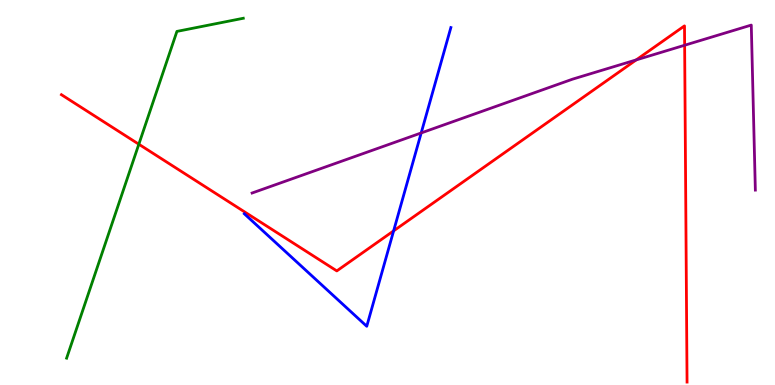[{'lines': ['blue', 'red'], 'intersections': [{'x': 5.08, 'y': 4.0}]}, {'lines': ['green', 'red'], 'intersections': [{'x': 1.79, 'y': 6.25}]}, {'lines': ['purple', 'red'], 'intersections': [{'x': 8.21, 'y': 8.44}, {'x': 8.83, 'y': 8.82}]}, {'lines': ['blue', 'green'], 'intersections': []}, {'lines': ['blue', 'purple'], 'intersections': [{'x': 5.43, 'y': 6.55}]}, {'lines': ['green', 'purple'], 'intersections': []}]